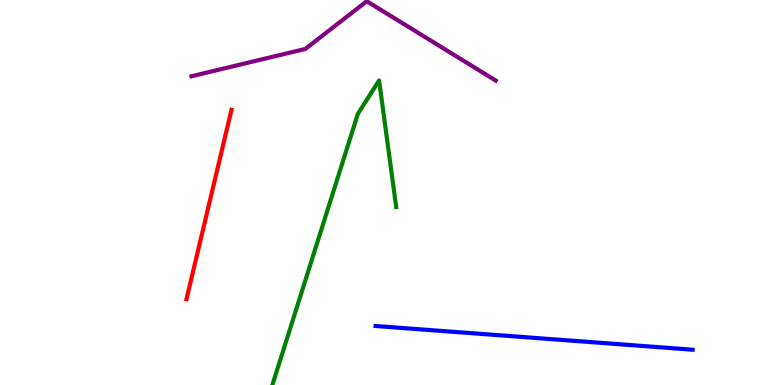[{'lines': ['blue', 'red'], 'intersections': []}, {'lines': ['green', 'red'], 'intersections': []}, {'lines': ['purple', 'red'], 'intersections': []}, {'lines': ['blue', 'green'], 'intersections': []}, {'lines': ['blue', 'purple'], 'intersections': []}, {'lines': ['green', 'purple'], 'intersections': []}]